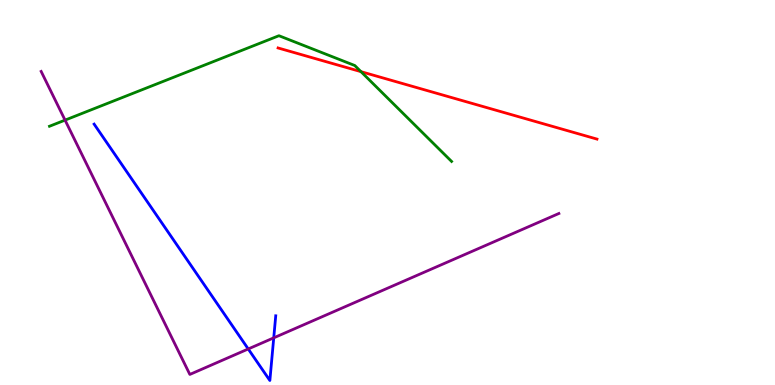[{'lines': ['blue', 'red'], 'intersections': []}, {'lines': ['green', 'red'], 'intersections': [{'x': 4.66, 'y': 8.14}]}, {'lines': ['purple', 'red'], 'intersections': []}, {'lines': ['blue', 'green'], 'intersections': []}, {'lines': ['blue', 'purple'], 'intersections': [{'x': 3.2, 'y': 0.936}, {'x': 3.53, 'y': 1.22}]}, {'lines': ['green', 'purple'], 'intersections': [{'x': 0.839, 'y': 6.88}]}]